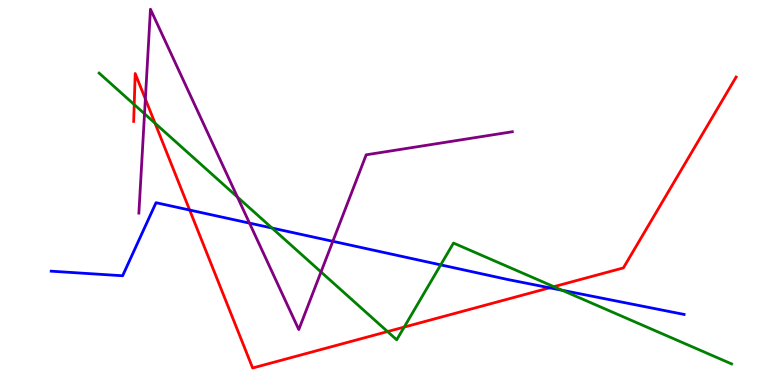[{'lines': ['blue', 'red'], 'intersections': [{'x': 2.45, 'y': 4.54}, {'x': 7.09, 'y': 2.52}]}, {'lines': ['green', 'red'], 'intersections': [{'x': 1.73, 'y': 7.28}, {'x': 2.0, 'y': 6.8}, {'x': 5.0, 'y': 1.39}, {'x': 5.22, 'y': 1.5}, {'x': 7.15, 'y': 2.55}]}, {'lines': ['purple', 'red'], 'intersections': [{'x': 1.88, 'y': 7.43}]}, {'lines': ['blue', 'green'], 'intersections': [{'x': 3.51, 'y': 4.08}, {'x': 5.69, 'y': 3.12}, {'x': 7.25, 'y': 2.46}]}, {'lines': ['blue', 'purple'], 'intersections': [{'x': 3.22, 'y': 4.2}, {'x': 4.29, 'y': 3.73}]}, {'lines': ['green', 'purple'], 'intersections': [{'x': 1.86, 'y': 7.04}, {'x': 3.06, 'y': 4.88}, {'x': 4.14, 'y': 2.94}]}]